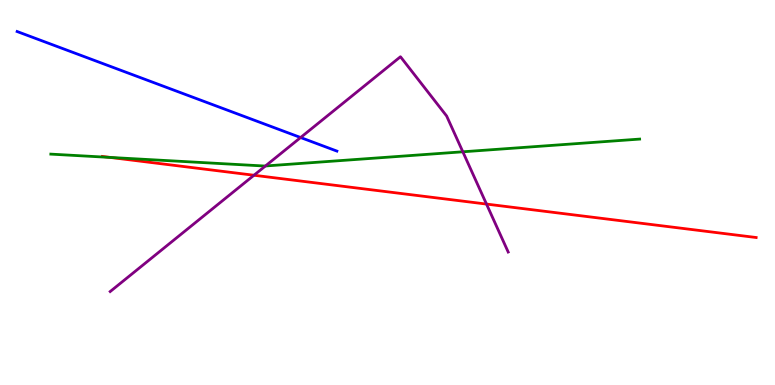[{'lines': ['blue', 'red'], 'intersections': []}, {'lines': ['green', 'red'], 'intersections': [{'x': 1.42, 'y': 5.91}]}, {'lines': ['purple', 'red'], 'intersections': [{'x': 3.28, 'y': 5.45}, {'x': 6.28, 'y': 4.7}]}, {'lines': ['blue', 'green'], 'intersections': []}, {'lines': ['blue', 'purple'], 'intersections': [{'x': 3.88, 'y': 6.43}]}, {'lines': ['green', 'purple'], 'intersections': [{'x': 3.42, 'y': 5.69}, {'x': 5.97, 'y': 6.06}]}]